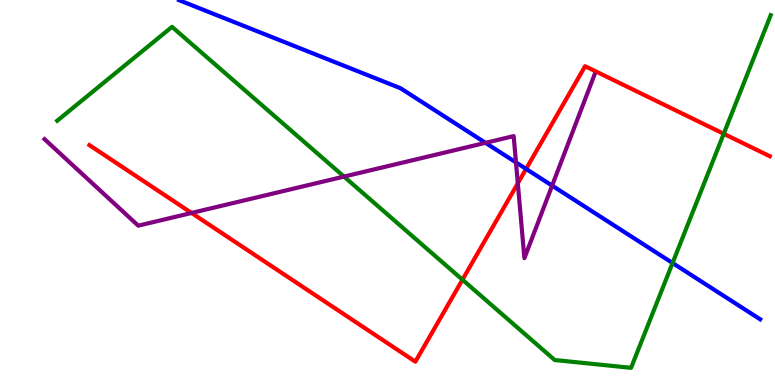[{'lines': ['blue', 'red'], 'intersections': [{'x': 6.79, 'y': 5.61}]}, {'lines': ['green', 'red'], 'intersections': [{'x': 5.97, 'y': 2.73}, {'x': 9.34, 'y': 6.53}]}, {'lines': ['purple', 'red'], 'intersections': [{'x': 2.47, 'y': 4.47}, {'x': 6.68, 'y': 5.24}]}, {'lines': ['blue', 'green'], 'intersections': [{'x': 8.68, 'y': 3.17}]}, {'lines': ['blue', 'purple'], 'intersections': [{'x': 6.26, 'y': 6.29}, {'x': 6.66, 'y': 5.78}, {'x': 7.12, 'y': 5.18}]}, {'lines': ['green', 'purple'], 'intersections': [{'x': 4.44, 'y': 5.41}]}]